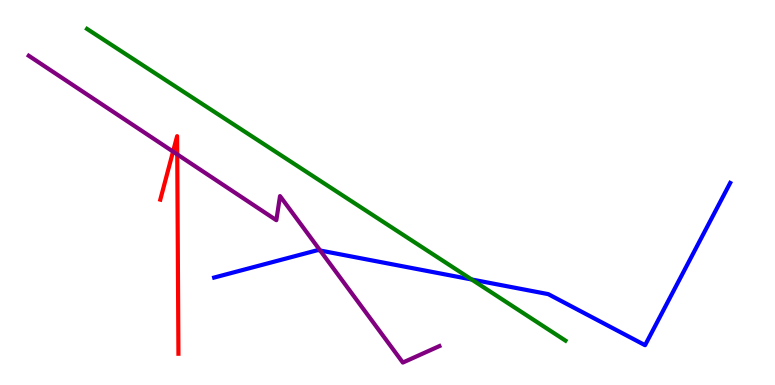[{'lines': ['blue', 'red'], 'intersections': []}, {'lines': ['green', 'red'], 'intersections': []}, {'lines': ['purple', 'red'], 'intersections': [{'x': 2.23, 'y': 6.06}, {'x': 2.29, 'y': 5.99}]}, {'lines': ['blue', 'green'], 'intersections': [{'x': 6.09, 'y': 2.74}]}, {'lines': ['blue', 'purple'], 'intersections': [{'x': 4.13, 'y': 3.49}]}, {'lines': ['green', 'purple'], 'intersections': []}]